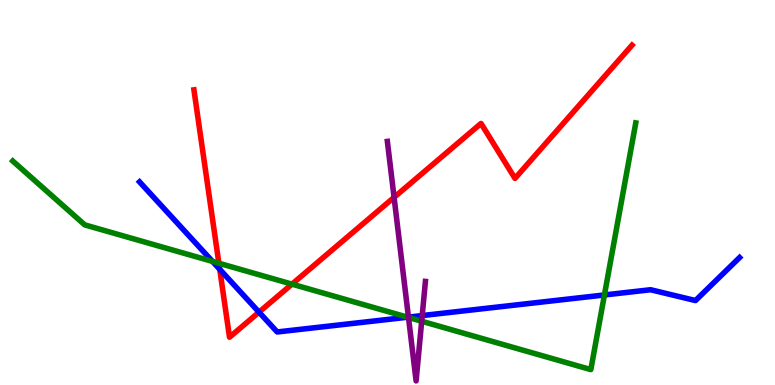[{'lines': ['blue', 'red'], 'intersections': [{'x': 2.84, 'y': 3.0}, {'x': 3.34, 'y': 1.89}]}, {'lines': ['green', 'red'], 'intersections': [{'x': 2.82, 'y': 3.16}, {'x': 3.77, 'y': 2.62}]}, {'lines': ['purple', 'red'], 'intersections': [{'x': 5.08, 'y': 4.87}]}, {'lines': ['blue', 'green'], 'intersections': [{'x': 2.74, 'y': 3.21}, {'x': 5.26, 'y': 1.76}, {'x': 7.8, 'y': 2.34}]}, {'lines': ['blue', 'purple'], 'intersections': [{'x': 5.27, 'y': 1.76}, {'x': 5.45, 'y': 1.8}]}, {'lines': ['green', 'purple'], 'intersections': [{'x': 5.27, 'y': 1.75}, {'x': 5.44, 'y': 1.66}]}]